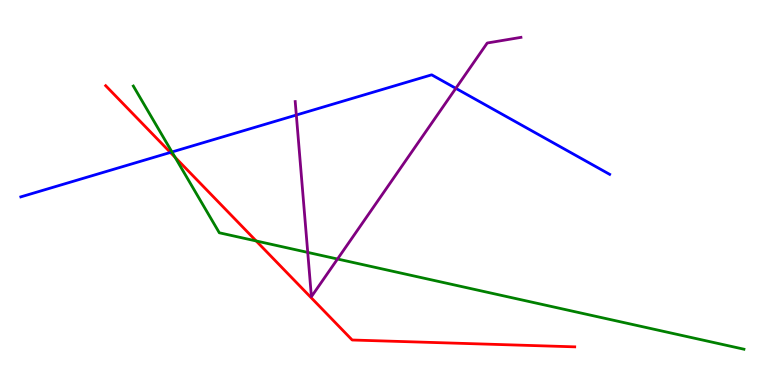[{'lines': ['blue', 'red'], 'intersections': [{'x': 2.2, 'y': 6.04}]}, {'lines': ['green', 'red'], 'intersections': [{'x': 2.26, 'y': 5.91}, {'x': 3.31, 'y': 3.74}]}, {'lines': ['purple', 'red'], 'intersections': []}, {'lines': ['blue', 'green'], 'intersections': [{'x': 2.22, 'y': 6.05}]}, {'lines': ['blue', 'purple'], 'intersections': [{'x': 3.82, 'y': 7.01}, {'x': 5.88, 'y': 7.71}]}, {'lines': ['green', 'purple'], 'intersections': [{'x': 3.97, 'y': 3.44}, {'x': 4.36, 'y': 3.27}]}]